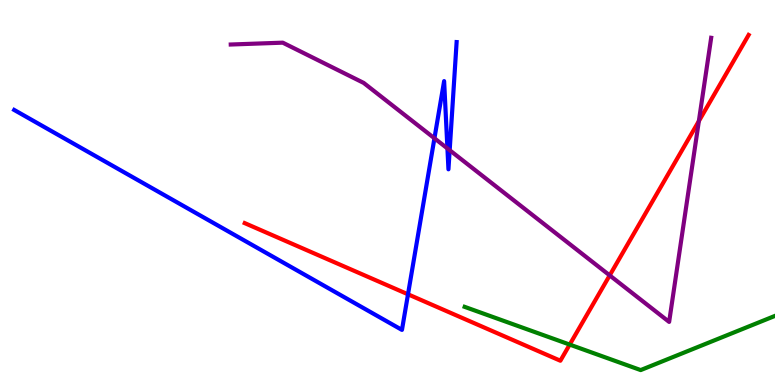[{'lines': ['blue', 'red'], 'intersections': [{'x': 5.26, 'y': 2.36}]}, {'lines': ['green', 'red'], 'intersections': [{'x': 7.35, 'y': 1.05}]}, {'lines': ['purple', 'red'], 'intersections': [{'x': 7.87, 'y': 2.85}, {'x': 9.02, 'y': 6.85}]}, {'lines': ['blue', 'green'], 'intersections': []}, {'lines': ['blue', 'purple'], 'intersections': [{'x': 5.61, 'y': 6.41}, {'x': 5.77, 'y': 6.14}, {'x': 5.8, 'y': 6.1}]}, {'lines': ['green', 'purple'], 'intersections': []}]